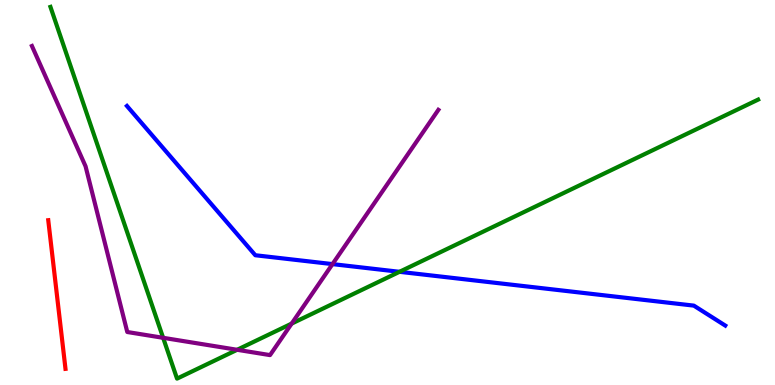[{'lines': ['blue', 'red'], 'intersections': []}, {'lines': ['green', 'red'], 'intersections': []}, {'lines': ['purple', 'red'], 'intersections': []}, {'lines': ['blue', 'green'], 'intersections': [{'x': 5.15, 'y': 2.94}]}, {'lines': ['blue', 'purple'], 'intersections': [{'x': 4.29, 'y': 3.14}]}, {'lines': ['green', 'purple'], 'intersections': [{'x': 2.11, 'y': 1.23}, {'x': 3.06, 'y': 0.915}, {'x': 3.76, 'y': 1.59}]}]